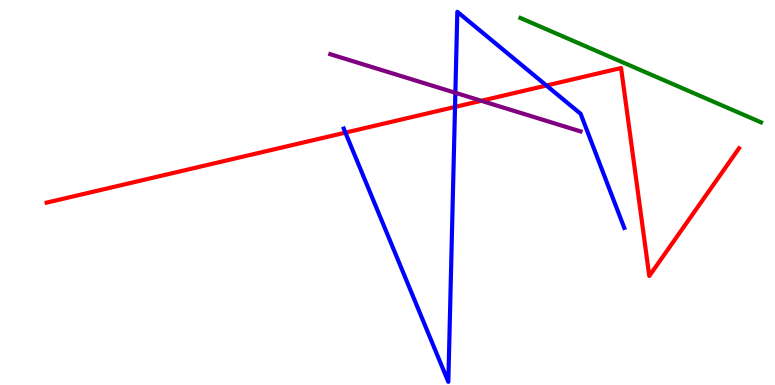[{'lines': ['blue', 'red'], 'intersections': [{'x': 4.46, 'y': 6.56}, {'x': 5.87, 'y': 7.22}, {'x': 7.05, 'y': 7.78}]}, {'lines': ['green', 'red'], 'intersections': []}, {'lines': ['purple', 'red'], 'intersections': [{'x': 6.21, 'y': 7.38}]}, {'lines': ['blue', 'green'], 'intersections': []}, {'lines': ['blue', 'purple'], 'intersections': [{'x': 5.88, 'y': 7.59}]}, {'lines': ['green', 'purple'], 'intersections': []}]